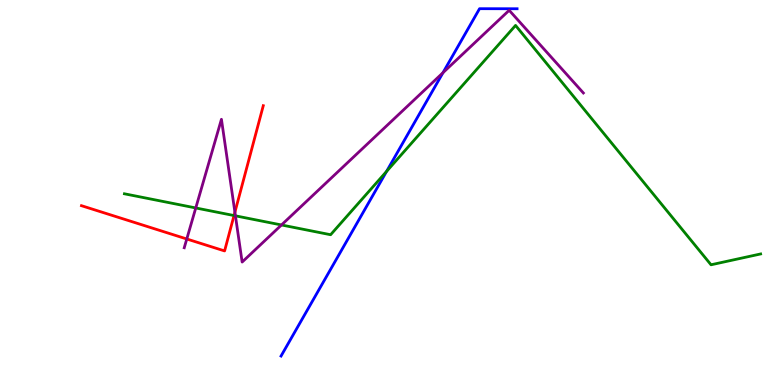[{'lines': ['blue', 'red'], 'intersections': []}, {'lines': ['green', 'red'], 'intersections': [{'x': 3.02, 'y': 4.4}]}, {'lines': ['purple', 'red'], 'intersections': [{'x': 2.41, 'y': 3.79}, {'x': 3.03, 'y': 4.49}]}, {'lines': ['blue', 'green'], 'intersections': [{'x': 4.99, 'y': 5.55}]}, {'lines': ['blue', 'purple'], 'intersections': [{'x': 5.72, 'y': 8.11}]}, {'lines': ['green', 'purple'], 'intersections': [{'x': 2.53, 'y': 4.6}, {'x': 3.04, 'y': 4.39}, {'x': 3.63, 'y': 4.16}]}]